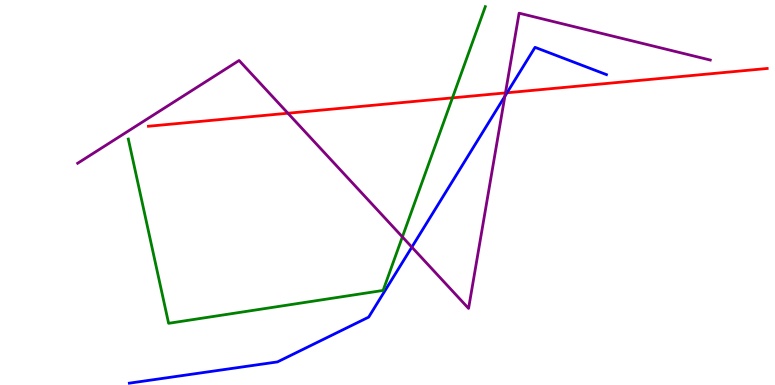[{'lines': ['blue', 'red'], 'intersections': [{'x': 6.54, 'y': 7.59}]}, {'lines': ['green', 'red'], 'intersections': [{'x': 5.84, 'y': 7.46}]}, {'lines': ['purple', 'red'], 'intersections': [{'x': 3.72, 'y': 7.06}, {'x': 6.52, 'y': 7.59}]}, {'lines': ['blue', 'green'], 'intersections': []}, {'lines': ['blue', 'purple'], 'intersections': [{'x': 5.31, 'y': 3.58}, {'x': 6.51, 'y': 7.5}]}, {'lines': ['green', 'purple'], 'intersections': [{'x': 5.19, 'y': 3.85}]}]